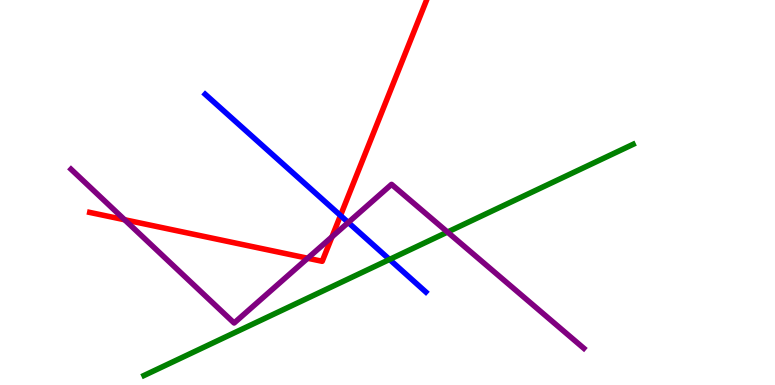[{'lines': ['blue', 'red'], 'intersections': [{'x': 4.39, 'y': 4.4}]}, {'lines': ['green', 'red'], 'intersections': []}, {'lines': ['purple', 'red'], 'intersections': [{'x': 1.61, 'y': 4.29}, {'x': 3.97, 'y': 3.29}, {'x': 4.28, 'y': 3.85}]}, {'lines': ['blue', 'green'], 'intersections': [{'x': 5.03, 'y': 3.26}]}, {'lines': ['blue', 'purple'], 'intersections': [{'x': 4.49, 'y': 4.22}]}, {'lines': ['green', 'purple'], 'intersections': [{'x': 5.77, 'y': 3.97}]}]